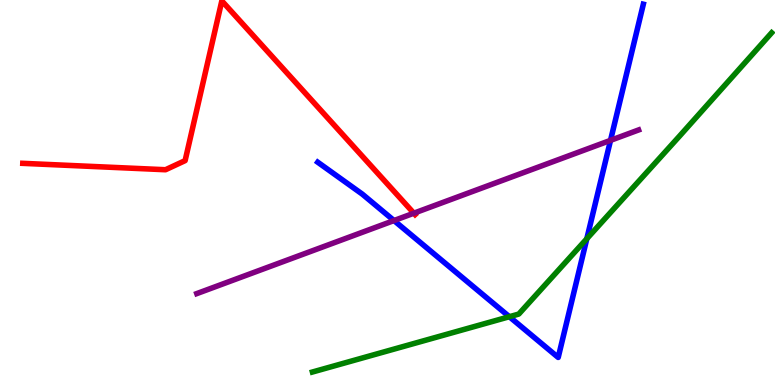[{'lines': ['blue', 'red'], 'intersections': []}, {'lines': ['green', 'red'], 'intersections': []}, {'lines': ['purple', 'red'], 'intersections': [{'x': 5.34, 'y': 4.46}]}, {'lines': ['blue', 'green'], 'intersections': [{'x': 6.57, 'y': 1.77}, {'x': 7.57, 'y': 3.8}]}, {'lines': ['blue', 'purple'], 'intersections': [{'x': 5.08, 'y': 4.27}, {'x': 7.88, 'y': 6.35}]}, {'lines': ['green', 'purple'], 'intersections': []}]